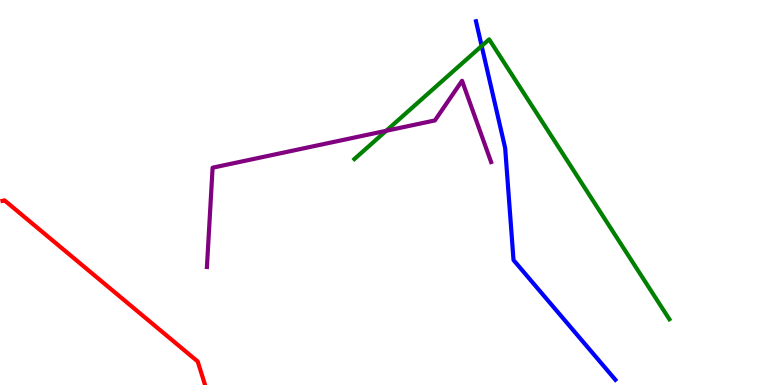[{'lines': ['blue', 'red'], 'intersections': []}, {'lines': ['green', 'red'], 'intersections': []}, {'lines': ['purple', 'red'], 'intersections': []}, {'lines': ['blue', 'green'], 'intersections': [{'x': 6.22, 'y': 8.81}]}, {'lines': ['blue', 'purple'], 'intersections': []}, {'lines': ['green', 'purple'], 'intersections': [{'x': 4.98, 'y': 6.6}]}]